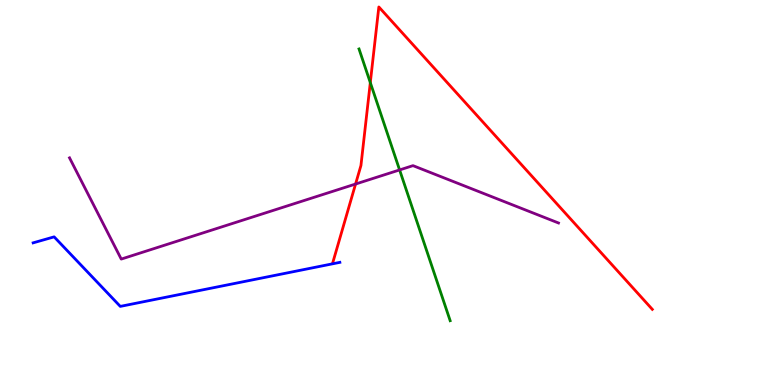[{'lines': ['blue', 'red'], 'intersections': []}, {'lines': ['green', 'red'], 'intersections': [{'x': 4.78, 'y': 7.85}]}, {'lines': ['purple', 'red'], 'intersections': [{'x': 4.59, 'y': 5.22}]}, {'lines': ['blue', 'green'], 'intersections': []}, {'lines': ['blue', 'purple'], 'intersections': []}, {'lines': ['green', 'purple'], 'intersections': [{'x': 5.16, 'y': 5.59}]}]